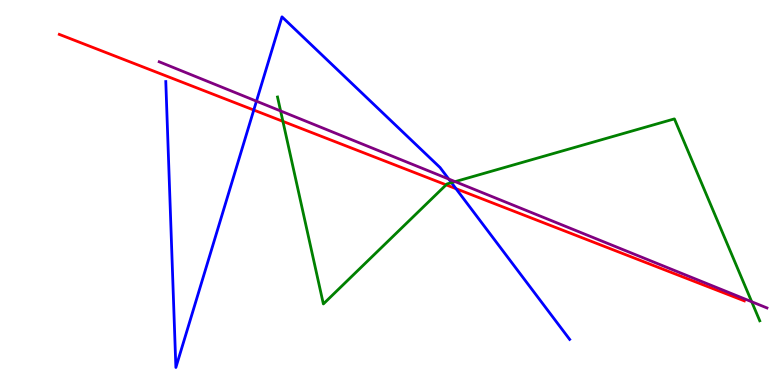[{'lines': ['blue', 'red'], 'intersections': [{'x': 3.27, 'y': 7.14}, {'x': 5.88, 'y': 5.1}]}, {'lines': ['green', 'red'], 'intersections': [{'x': 3.65, 'y': 6.85}, {'x': 5.76, 'y': 5.2}]}, {'lines': ['purple', 'red'], 'intersections': []}, {'lines': ['blue', 'green'], 'intersections': [{'x': 5.83, 'y': 5.26}]}, {'lines': ['blue', 'purple'], 'intersections': [{'x': 3.31, 'y': 7.37}, {'x': 5.79, 'y': 5.35}]}, {'lines': ['green', 'purple'], 'intersections': [{'x': 3.62, 'y': 7.12}, {'x': 5.87, 'y': 5.28}, {'x': 9.7, 'y': 2.16}]}]